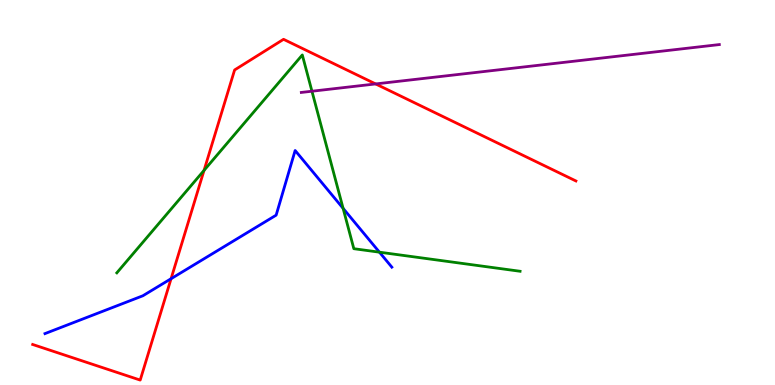[{'lines': ['blue', 'red'], 'intersections': [{'x': 2.21, 'y': 2.76}]}, {'lines': ['green', 'red'], 'intersections': [{'x': 2.63, 'y': 5.57}]}, {'lines': ['purple', 'red'], 'intersections': [{'x': 4.85, 'y': 7.82}]}, {'lines': ['blue', 'green'], 'intersections': [{'x': 4.43, 'y': 4.59}, {'x': 4.9, 'y': 3.45}]}, {'lines': ['blue', 'purple'], 'intersections': []}, {'lines': ['green', 'purple'], 'intersections': [{'x': 4.03, 'y': 7.63}]}]